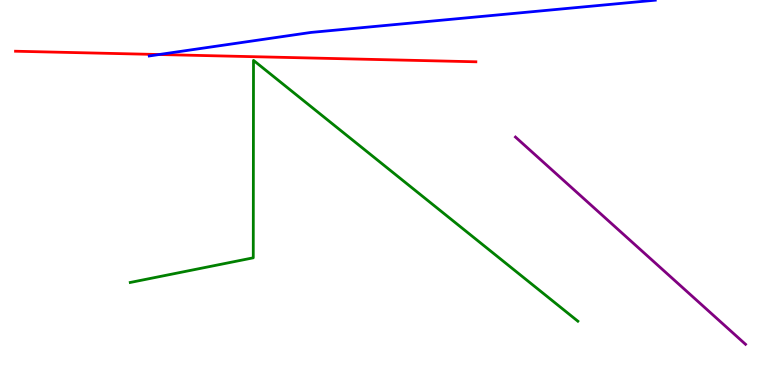[{'lines': ['blue', 'red'], 'intersections': [{'x': 2.05, 'y': 8.58}]}, {'lines': ['green', 'red'], 'intersections': []}, {'lines': ['purple', 'red'], 'intersections': []}, {'lines': ['blue', 'green'], 'intersections': []}, {'lines': ['blue', 'purple'], 'intersections': []}, {'lines': ['green', 'purple'], 'intersections': []}]